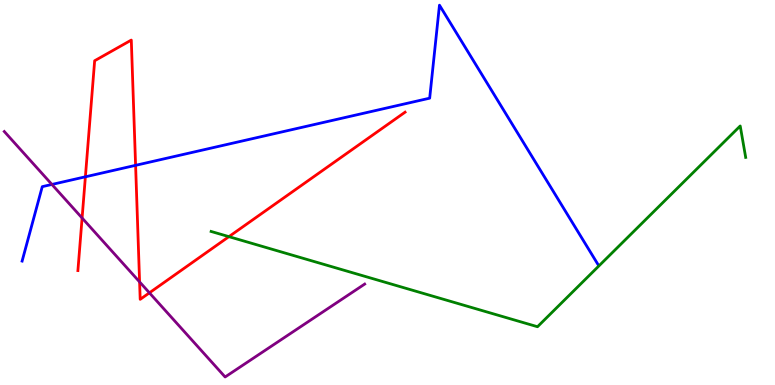[{'lines': ['blue', 'red'], 'intersections': [{'x': 1.1, 'y': 5.41}, {'x': 1.75, 'y': 5.71}]}, {'lines': ['green', 'red'], 'intersections': [{'x': 2.95, 'y': 3.85}]}, {'lines': ['purple', 'red'], 'intersections': [{'x': 1.06, 'y': 4.34}, {'x': 1.8, 'y': 2.68}, {'x': 1.93, 'y': 2.39}]}, {'lines': ['blue', 'green'], 'intersections': []}, {'lines': ['blue', 'purple'], 'intersections': [{'x': 0.67, 'y': 5.21}]}, {'lines': ['green', 'purple'], 'intersections': []}]